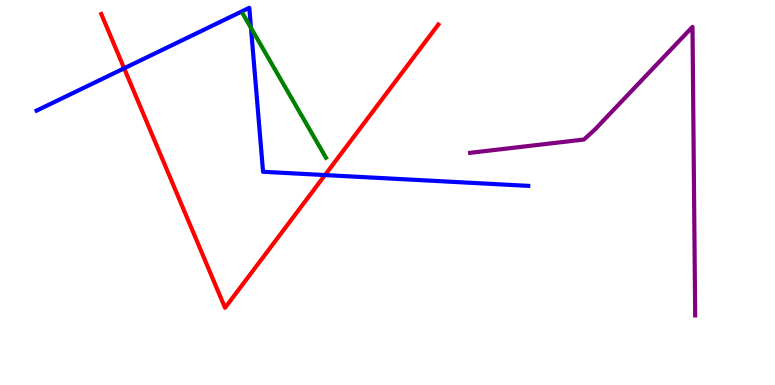[{'lines': ['blue', 'red'], 'intersections': [{'x': 1.6, 'y': 8.23}, {'x': 4.19, 'y': 5.45}]}, {'lines': ['green', 'red'], 'intersections': []}, {'lines': ['purple', 'red'], 'intersections': []}, {'lines': ['blue', 'green'], 'intersections': [{'x': 3.24, 'y': 9.27}]}, {'lines': ['blue', 'purple'], 'intersections': []}, {'lines': ['green', 'purple'], 'intersections': []}]